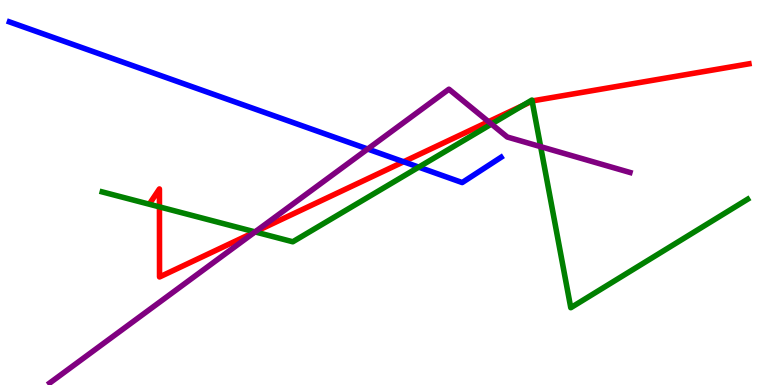[{'lines': ['blue', 'red'], 'intersections': [{'x': 5.21, 'y': 5.8}]}, {'lines': ['green', 'red'], 'intersections': [{'x': 2.06, 'y': 4.63}, {'x': 3.29, 'y': 3.98}, {'x': 6.74, 'y': 7.25}, {'x': 6.87, 'y': 7.37}]}, {'lines': ['purple', 'red'], 'intersections': [{'x': 3.29, 'y': 3.98}, {'x': 6.3, 'y': 6.84}]}, {'lines': ['blue', 'green'], 'intersections': [{'x': 5.4, 'y': 5.66}]}, {'lines': ['blue', 'purple'], 'intersections': [{'x': 4.74, 'y': 6.13}]}, {'lines': ['green', 'purple'], 'intersections': [{'x': 3.29, 'y': 3.98}, {'x': 6.34, 'y': 6.78}, {'x': 6.98, 'y': 6.19}]}]